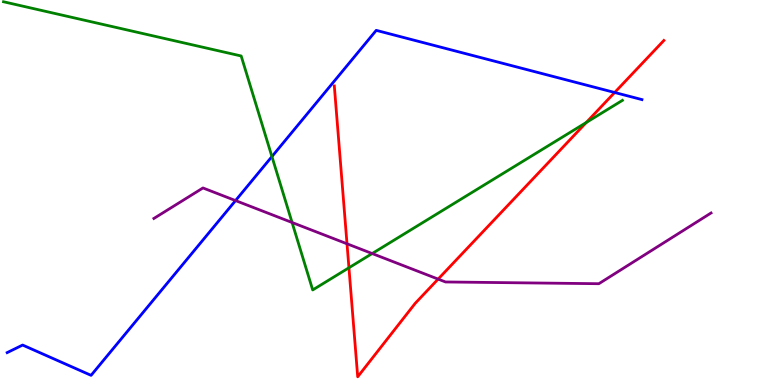[{'lines': ['blue', 'red'], 'intersections': [{'x': 7.93, 'y': 7.6}]}, {'lines': ['green', 'red'], 'intersections': [{'x': 4.5, 'y': 3.05}, {'x': 7.56, 'y': 6.82}]}, {'lines': ['purple', 'red'], 'intersections': [{'x': 4.48, 'y': 3.67}, {'x': 5.65, 'y': 2.75}]}, {'lines': ['blue', 'green'], 'intersections': [{'x': 3.51, 'y': 5.93}]}, {'lines': ['blue', 'purple'], 'intersections': [{'x': 3.04, 'y': 4.79}]}, {'lines': ['green', 'purple'], 'intersections': [{'x': 3.77, 'y': 4.22}, {'x': 4.8, 'y': 3.41}]}]